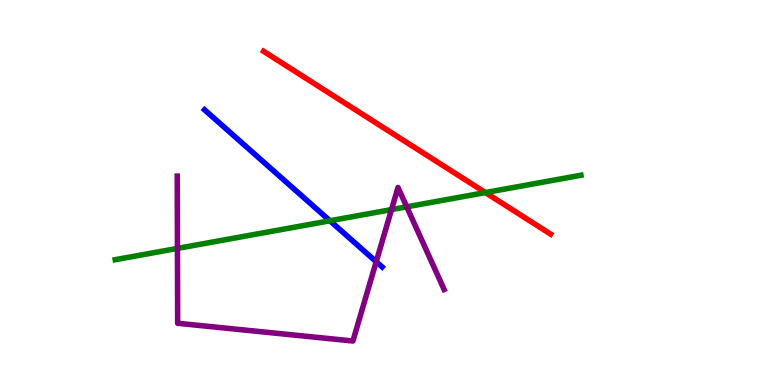[{'lines': ['blue', 'red'], 'intersections': []}, {'lines': ['green', 'red'], 'intersections': [{'x': 6.26, 'y': 5.0}]}, {'lines': ['purple', 'red'], 'intersections': []}, {'lines': ['blue', 'green'], 'intersections': [{'x': 4.26, 'y': 4.27}]}, {'lines': ['blue', 'purple'], 'intersections': [{'x': 4.85, 'y': 3.2}]}, {'lines': ['green', 'purple'], 'intersections': [{'x': 2.29, 'y': 3.55}, {'x': 5.05, 'y': 4.56}, {'x': 5.25, 'y': 4.63}]}]